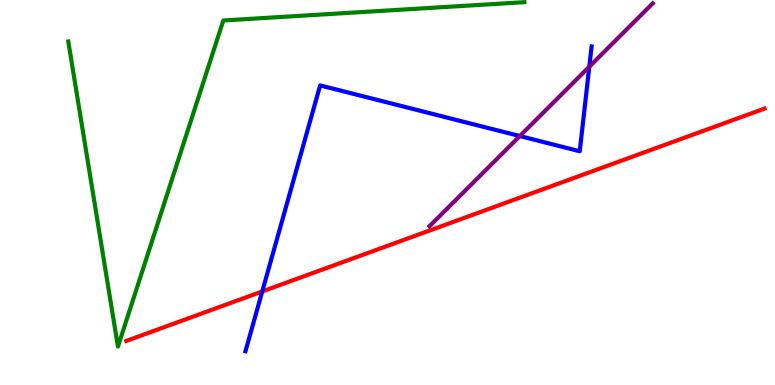[{'lines': ['blue', 'red'], 'intersections': [{'x': 3.38, 'y': 2.43}]}, {'lines': ['green', 'red'], 'intersections': []}, {'lines': ['purple', 'red'], 'intersections': []}, {'lines': ['blue', 'green'], 'intersections': []}, {'lines': ['blue', 'purple'], 'intersections': [{'x': 6.71, 'y': 6.47}, {'x': 7.6, 'y': 8.27}]}, {'lines': ['green', 'purple'], 'intersections': []}]